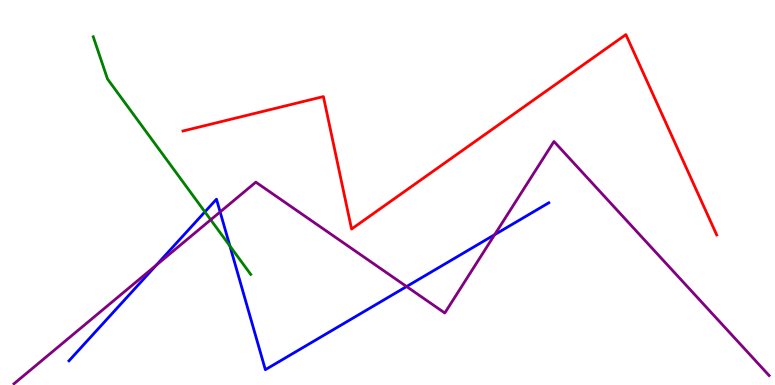[{'lines': ['blue', 'red'], 'intersections': []}, {'lines': ['green', 'red'], 'intersections': []}, {'lines': ['purple', 'red'], 'intersections': []}, {'lines': ['blue', 'green'], 'intersections': [{'x': 2.64, 'y': 4.5}, {'x': 2.97, 'y': 3.61}]}, {'lines': ['blue', 'purple'], 'intersections': [{'x': 2.02, 'y': 3.11}, {'x': 2.84, 'y': 4.5}, {'x': 5.25, 'y': 2.56}, {'x': 6.38, 'y': 3.9}]}, {'lines': ['green', 'purple'], 'intersections': [{'x': 2.72, 'y': 4.29}]}]